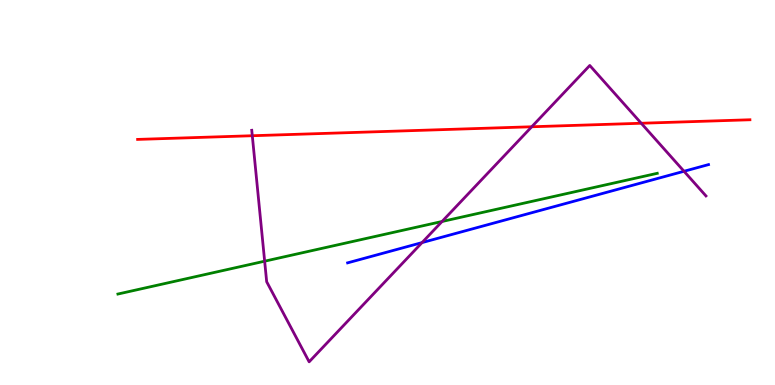[{'lines': ['blue', 'red'], 'intersections': []}, {'lines': ['green', 'red'], 'intersections': []}, {'lines': ['purple', 'red'], 'intersections': [{'x': 3.26, 'y': 6.47}, {'x': 6.86, 'y': 6.71}, {'x': 8.27, 'y': 6.8}]}, {'lines': ['blue', 'green'], 'intersections': []}, {'lines': ['blue', 'purple'], 'intersections': [{'x': 5.45, 'y': 3.7}, {'x': 8.83, 'y': 5.55}]}, {'lines': ['green', 'purple'], 'intersections': [{'x': 3.41, 'y': 3.22}, {'x': 5.7, 'y': 4.25}]}]